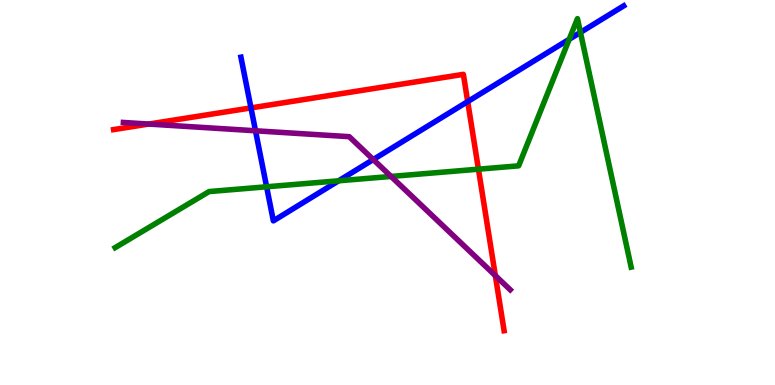[{'lines': ['blue', 'red'], 'intersections': [{'x': 3.24, 'y': 7.2}, {'x': 6.03, 'y': 7.36}]}, {'lines': ['green', 'red'], 'intersections': [{'x': 6.17, 'y': 5.61}]}, {'lines': ['purple', 'red'], 'intersections': [{'x': 1.92, 'y': 6.78}, {'x': 6.39, 'y': 2.84}]}, {'lines': ['blue', 'green'], 'intersections': [{'x': 3.44, 'y': 5.15}, {'x': 4.37, 'y': 5.3}, {'x': 7.34, 'y': 8.98}, {'x': 7.49, 'y': 9.16}]}, {'lines': ['blue', 'purple'], 'intersections': [{'x': 3.3, 'y': 6.6}, {'x': 4.82, 'y': 5.86}]}, {'lines': ['green', 'purple'], 'intersections': [{'x': 5.05, 'y': 5.42}]}]